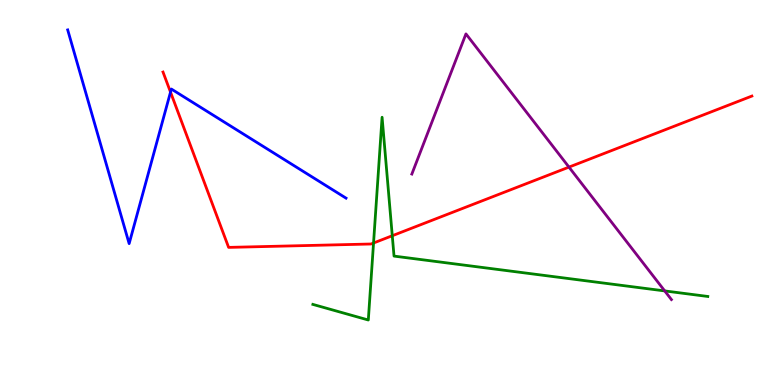[{'lines': ['blue', 'red'], 'intersections': [{'x': 2.2, 'y': 7.61}]}, {'lines': ['green', 'red'], 'intersections': [{'x': 4.82, 'y': 3.69}, {'x': 5.06, 'y': 3.88}]}, {'lines': ['purple', 'red'], 'intersections': [{'x': 7.34, 'y': 5.66}]}, {'lines': ['blue', 'green'], 'intersections': []}, {'lines': ['blue', 'purple'], 'intersections': []}, {'lines': ['green', 'purple'], 'intersections': [{'x': 8.58, 'y': 2.44}]}]